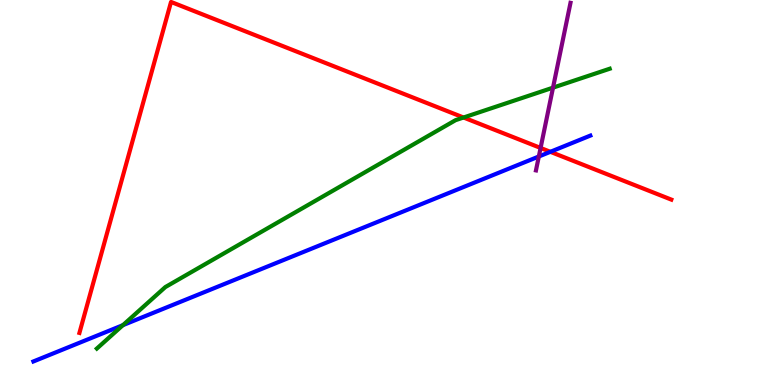[{'lines': ['blue', 'red'], 'intersections': [{'x': 7.1, 'y': 6.06}]}, {'lines': ['green', 'red'], 'intersections': [{'x': 5.98, 'y': 6.95}]}, {'lines': ['purple', 'red'], 'intersections': [{'x': 6.98, 'y': 6.16}]}, {'lines': ['blue', 'green'], 'intersections': [{'x': 1.59, 'y': 1.55}]}, {'lines': ['blue', 'purple'], 'intersections': [{'x': 6.95, 'y': 5.94}]}, {'lines': ['green', 'purple'], 'intersections': [{'x': 7.14, 'y': 7.72}]}]